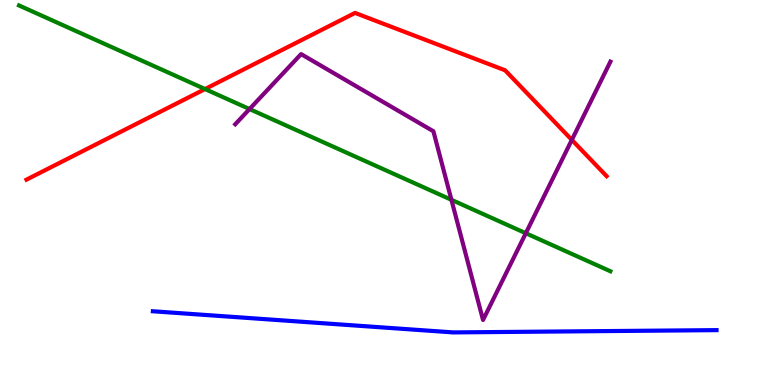[{'lines': ['blue', 'red'], 'intersections': []}, {'lines': ['green', 'red'], 'intersections': [{'x': 2.65, 'y': 7.69}]}, {'lines': ['purple', 'red'], 'intersections': [{'x': 7.38, 'y': 6.37}]}, {'lines': ['blue', 'green'], 'intersections': []}, {'lines': ['blue', 'purple'], 'intersections': []}, {'lines': ['green', 'purple'], 'intersections': [{'x': 3.22, 'y': 7.17}, {'x': 5.82, 'y': 4.81}, {'x': 6.78, 'y': 3.94}]}]